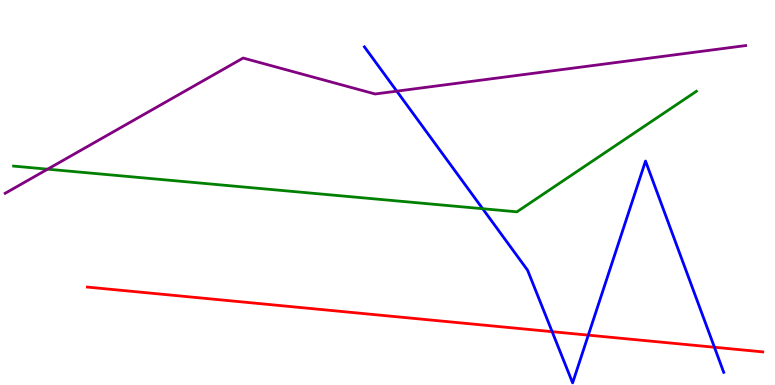[{'lines': ['blue', 'red'], 'intersections': [{'x': 7.12, 'y': 1.38}, {'x': 7.59, 'y': 1.29}, {'x': 9.22, 'y': 0.98}]}, {'lines': ['green', 'red'], 'intersections': []}, {'lines': ['purple', 'red'], 'intersections': []}, {'lines': ['blue', 'green'], 'intersections': [{'x': 6.23, 'y': 4.58}]}, {'lines': ['blue', 'purple'], 'intersections': [{'x': 5.12, 'y': 7.63}]}, {'lines': ['green', 'purple'], 'intersections': [{'x': 0.614, 'y': 5.61}]}]